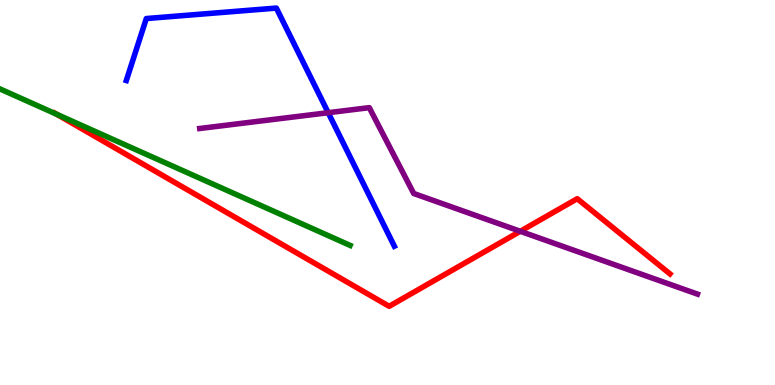[{'lines': ['blue', 'red'], 'intersections': []}, {'lines': ['green', 'red'], 'intersections': [{'x': 0.733, 'y': 7.03}]}, {'lines': ['purple', 'red'], 'intersections': [{'x': 6.71, 'y': 3.99}]}, {'lines': ['blue', 'green'], 'intersections': []}, {'lines': ['blue', 'purple'], 'intersections': [{'x': 4.23, 'y': 7.07}]}, {'lines': ['green', 'purple'], 'intersections': []}]